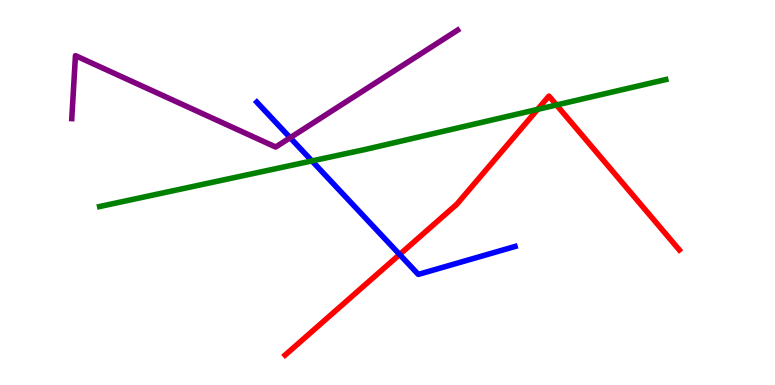[{'lines': ['blue', 'red'], 'intersections': [{'x': 5.16, 'y': 3.39}]}, {'lines': ['green', 'red'], 'intersections': [{'x': 6.94, 'y': 7.16}, {'x': 7.18, 'y': 7.27}]}, {'lines': ['purple', 'red'], 'intersections': []}, {'lines': ['blue', 'green'], 'intersections': [{'x': 4.02, 'y': 5.82}]}, {'lines': ['blue', 'purple'], 'intersections': [{'x': 3.74, 'y': 6.42}]}, {'lines': ['green', 'purple'], 'intersections': []}]